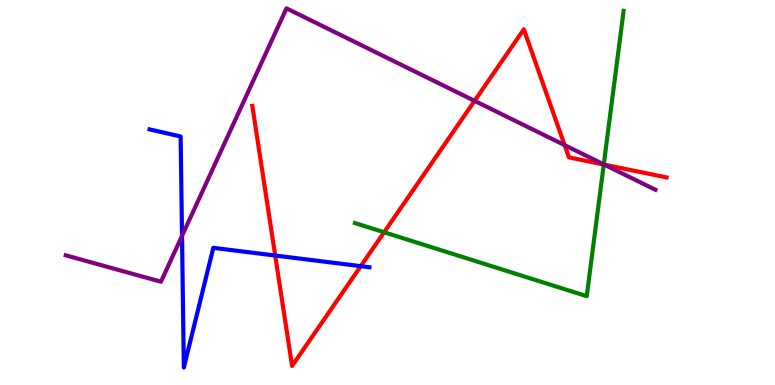[{'lines': ['blue', 'red'], 'intersections': [{'x': 3.55, 'y': 3.36}, {'x': 4.65, 'y': 3.09}]}, {'lines': ['green', 'red'], 'intersections': [{'x': 4.96, 'y': 3.97}, {'x': 7.79, 'y': 5.73}]}, {'lines': ['purple', 'red'], 'intersections': [{'x': 6.12, 'y': 7.38}, {'x': 7.29, 'y': 6.23}, {'x': 7.8, 'y': 5.72}]}, {'lines': ['blue', 'green'], 'intersections': []}, {'lines': ['blue', 'purple'], 'intersections': [{'x': 2.35, 'y': 3.87}]}, {'lines': ['green', 'purple'], 'intersections': [{'x': 7.79, 'y': 5.73}]}]